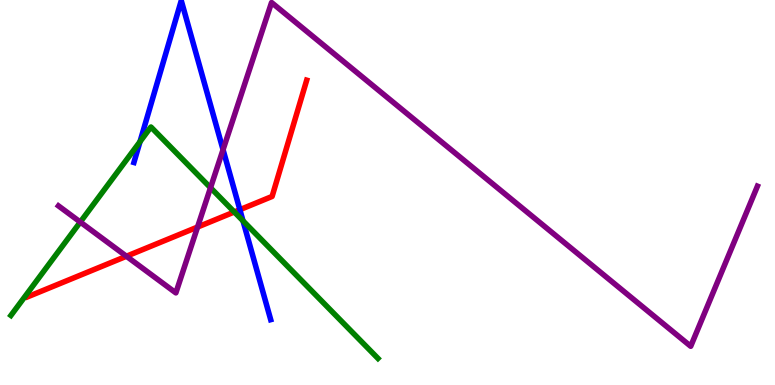[{'lines': ['blue', 'red'], 'intersections': [{'x': 3.1, 'y': 4.55}]}, {'lines': ['green', 'red'], 'intersections': [{'x': 3.02, 'y': 4.49}]}, {'lines': ['purple', 'red'], 'intersections': [{'x': 1.63, 'y': 3.34}, {'x': 2.55, 'y': 4.1}]}, {'lines': ['blue', 'green'], 'intersections': [{'x': 1.81, 'y': 6.32}, {'x': 3.14, 'y': 4.26}]}, {'lines': ['blue', 'purple'], 'intersections': [{'x': 2.88, 'y': 6.11}]}, {'lines': ['green', 'purple'], 'intersections': [{'x': 1.04, 'y': 4.23}, {'x': 2.72, 'y': 5.12}]}]